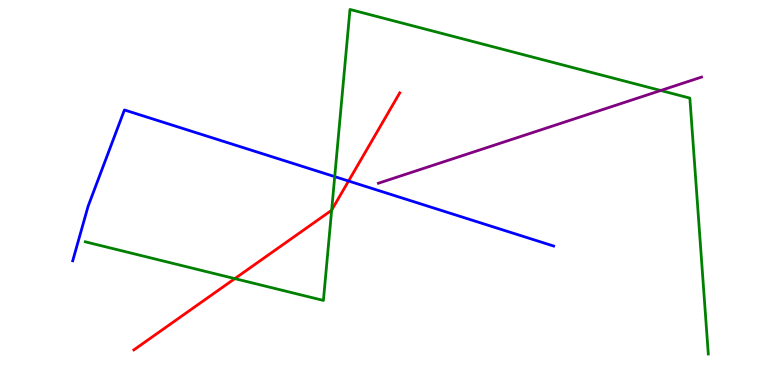[{'lines': ['blue', 'red'], 'intersections': [{'x': 4.5, 'y': 5.3}]}, {'lines': ['green', 'red'], 'intersections': [{'x': 3.03, 'y': 2.76}, {'x': 4.28, 'y': 4.54}]}, {'lines': ['purple', 'red'], 'intersections': []}, {'lines': ['blue', 'green'], 'intersections': [{'x': 4.32, 'y': 5.41}]}, {'lines': ['blue', 'purple'], 'intersections': []}, {'lines': ['green', 'purple'], 'intersections': [{'x': 8.53, 'y': 7.65}]}]